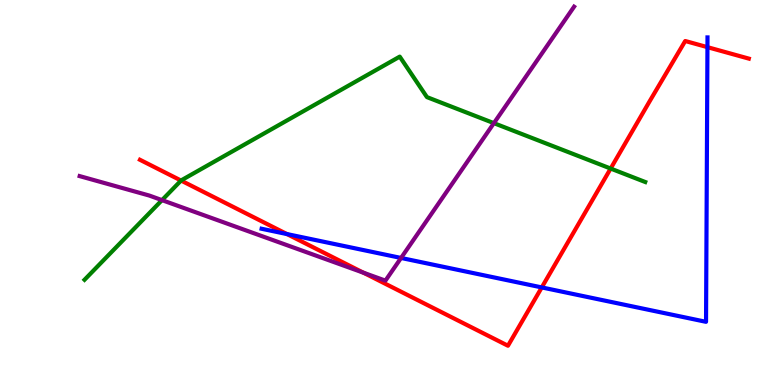[{'lines': ['blue', 'red'], 'intersections': [{'x': 3.7, 'y': 3.92}, {'x': 6.99, 'y': 2.53}, {'x': 9.13, 'y': 8.78}]}, {'lines': ['green', 'red'], 'intersections': [{'x': 2.34, 'y': 5.31}, {'x': 7.88, 'y': 5.62}]}, {'lines': ['purple', 'red'], 'intersections': [{'x': 4.69, 'y': 2.92}]}, {'lines': ['blue', 'green'], 'intersections': []}, {'lines': ['blue', 'purple'], 'intersections': [{'x': 5.17, 'y': 3.3}]}, {'lines': ['green', 'purple'], 'intersections': [{'x': 2.09, 'y': 4.8}, {'x': 6.37, 'y': 6.8}]}]